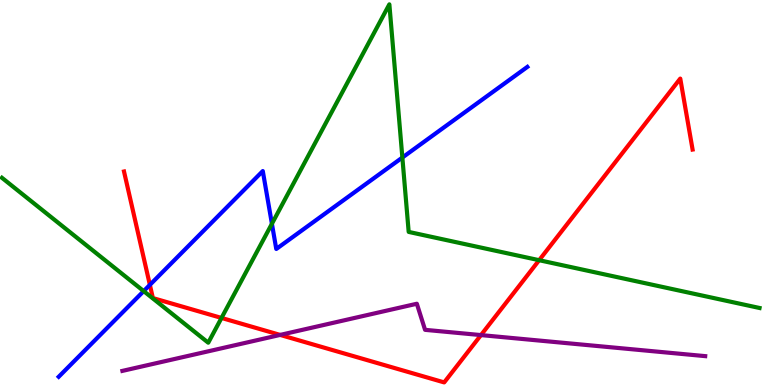[{'lines': ['blue', 'red'], 'intersections': [{'x': 1.93, 'y': 2.6}]}, {'lines': ['green', 'red'], 'intersections': [{'x': 2.86, 'y': 1.74}, {'x': 6.96, 'y': 3.24}]}, {'lines': ['purple', 'red'], 'intersections': [{'x': 3.61, 'y': 1.3}, {'x': 6.21, 'y': 1.3}]}, {'lines': ['blue', 'green'], 'intersections': [{'x': 1.85, 'y': 2.44}, {'x': 3.51, 'y': 4.19}, {'x': 5.19, 'y': 5.91}]}, {'lines': ['blue', 'purple'], 'intersections': []}, {'lines': ['green', 'purple'], 'intersections': []}]